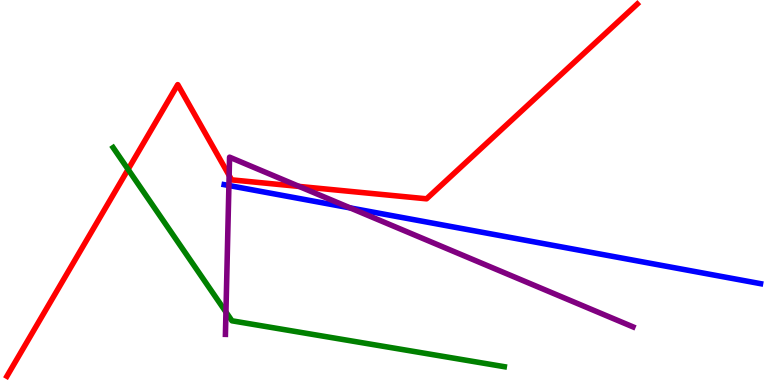[{'lines': ['blue', 'red'], 'intersections': []}, {'lines': ['green', 'red'], 'intersections': [{'x': 1.65, 'y': 5.6}]}, {'lines': ['purple', 'red'], 'intersections': [{'x': 2.96, 'y': 5.44}, {'x': 3.86, 'y': 5.16}]}, {'lines': ['blue', 'green'], 'intersections': []}, {'lines': ['blue', 'purple'], 'intersections': [{'x': 2.95, 'y': 5.18}, {'x': 4.52, 'y': 4.6}]}, {'lines': ['green', 'purple'], 'intersections': [{'x': 2.92, 'y': 1.89}]}]